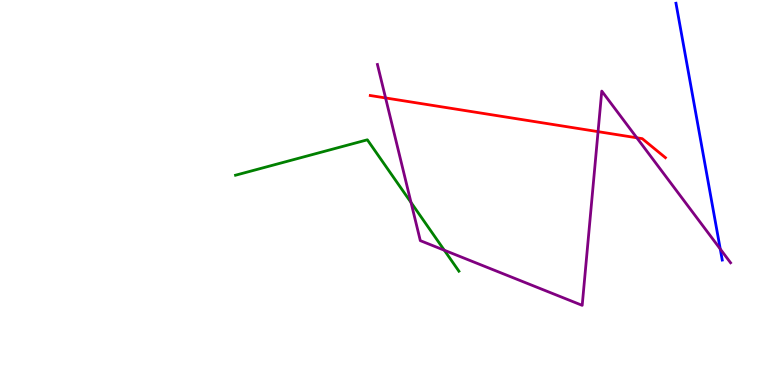[{'lines': ['blue', 'red'], 'intersections': []}, {'lines': ['green', 'red'], 'intersections': []}, {'lines': ['purple', 'red'], 'intersections': [{'x': 4.98, 'y': 7.46}, {'x': 7.72, 'y': 6.58}, {'x': 8.22, 'y': 6.42}]}, {'lines': ['blue', 'green'], 'intersections': []}, {'lines': ['blue', 'purple'], 'intersections': [{'x': 9.29, 'y': 3.53}]}, {'lines': ['green', 'purple'], 'intersections': [{'x': 5.3, 'y': 4.74}, {'x': 5.73, 'y': 3.5}]}]